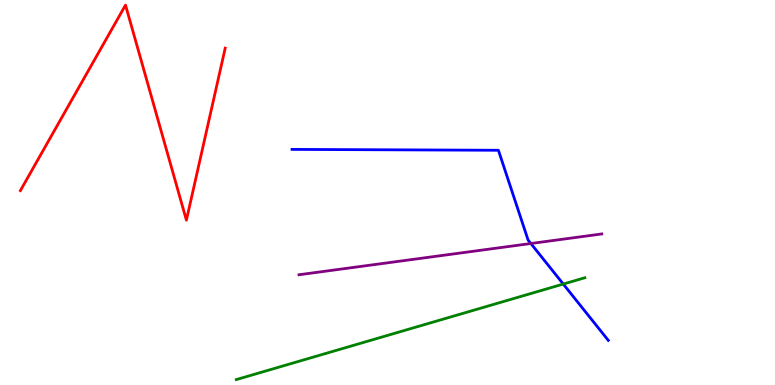[{'lines': ['blue', 'red'], 'intersections': []}, {'lines': ['green', 'red'], 'intersections': []}, {'lines': ['purple', 'red'], 'intersections': []}, {'lines': ['blue', 'green'], 'intersections': [{'x': 7.27, 'y': 2.62}]}, {'lines': ['blue', 'purple'], 'intersections': [{'x': 6.85, 'y': 3.68}]}, {'lines': ['green', 'purple'], 'intersections': []}]